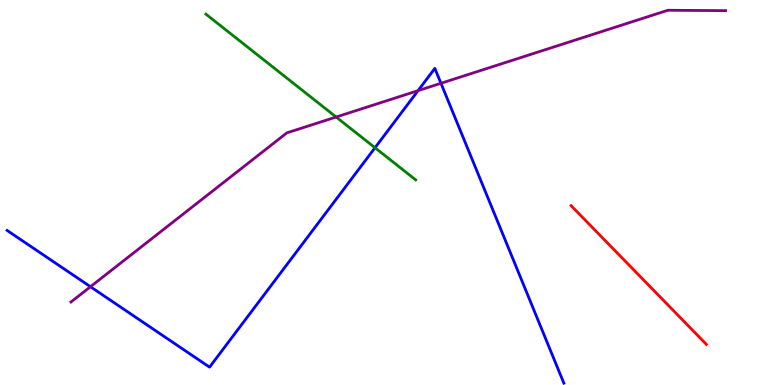[{'lines': ['blue', 'red'], 'intersections': []}, {'lines': ['green', 'red'], 'intersections': []}, {'lines': ['purple', 'red'], 'intersections': []}, {'lines': ['blue', 'green'], 'intersections': [{'x': 4.84, 'y': 6.16}]}, {'lines': ['blue', 'purple'], 'intersections': [{'x': 1.17, 'y': 2.55}, {'x': 5.39, 'y': 7.65}, {'x': 5.69, 'y': 7.84}]}, {'lines': ['green', 'purple'], 'intersections': [{'x': 4.34, 'y': 6.96}]}]